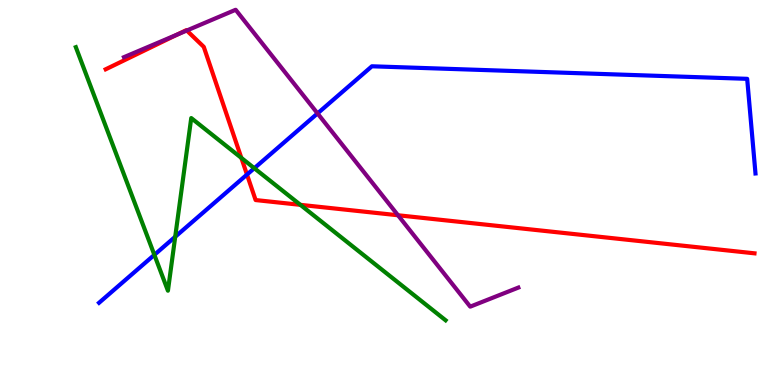[{'lines': ['blue', 'red'], 'intersections': [{'x': 3.19, 'y': 5.47}]}, {'lines': ['green', 'red'], 'intersections': [{'x': 3.11, 'y': 5.9}, {'x': 3.88, 'y': 4.68}]}, {'lines': ['purple', 'red'], 'intersections': [{'x': 2.29, 'y': 9.1}, {'x': 2.41, 'y': 9.21}, {'x': 5.14, 'y': 4.41}]}, {'lines': ['blue', 'green'], 'intersections': [{'x': 1.99, 'y': 3.38}, {'x': 2.26, 'y': 3.85}, {'x': 3.28, 'y': 5.63}]}, {'lines': ['blue', 'purple'], 'intersections': [{'x': 4.1, 'y': 7.05}]}, {'lines': ['green', 'purple'], 'intersections': []}]